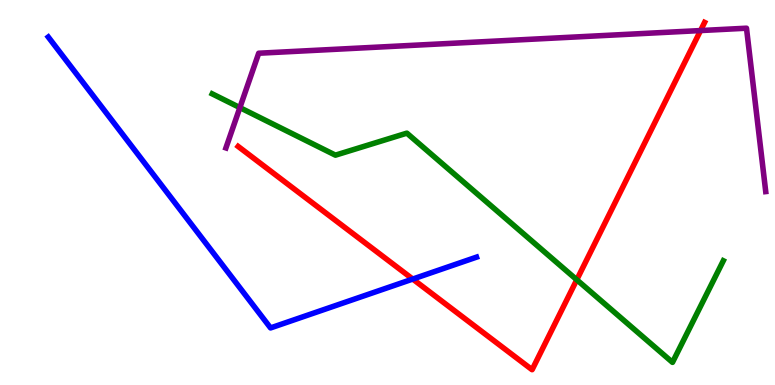[{'lines': ['blue', 'red'], 'intersections': [{'x': 5.33, 'y': 2.75}]}, {'lines': ['green', 'red'], 'intersections': [{'x': 7.44, 'y': 2.73}]}, {'lines': ['purple', 'red'], 'intersections': [{'x': 9.04, 'y': 9.21}]}, {'lines': ['blue', 'green'], 'intersections': []}, {'lines': ['blue', 'purple'], 'intersections': []}, {'lines': ['green', 'purple'], 'intersections': [{'x': 3.1, 'y': 7.2}]}]